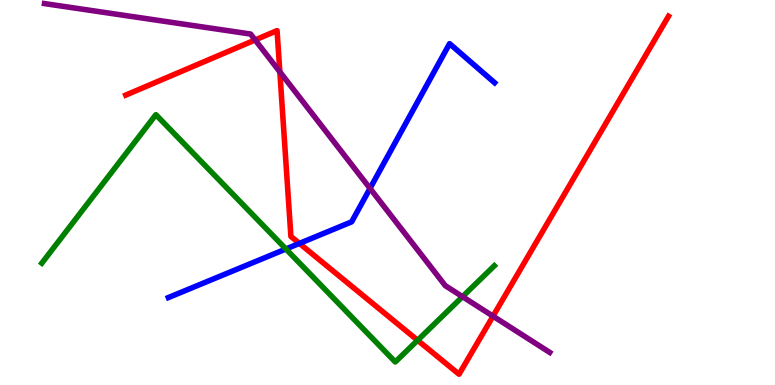[{'lines': ['blue', 'red'], 'intersections': [{'x': 3.86, 'y': 3.68}]}, {'lines': ['green', 'red'], 'intersections': [{'x': 5.39, 'y': 1.16}]}, {'lines': ['purple', 'red'], 'intersections': [{'x': 3.29, 'y': 8.96}, {'x': 3.61, 'y': 8.13}, {'x': 6.36, 'y': 1.79}]}, {'lines': ['blue', 'green'], 'intersections': [{'x': 3.69, 'y': 3.53}]}, {'lines': ['blue', 'purple'], 'intersections': [{'x': 4.77, 'y': 5.11}]}, {'lines': ['green', 'purple'], 'intersections': [{'x': 5.97, 'y': 2.29}]}]